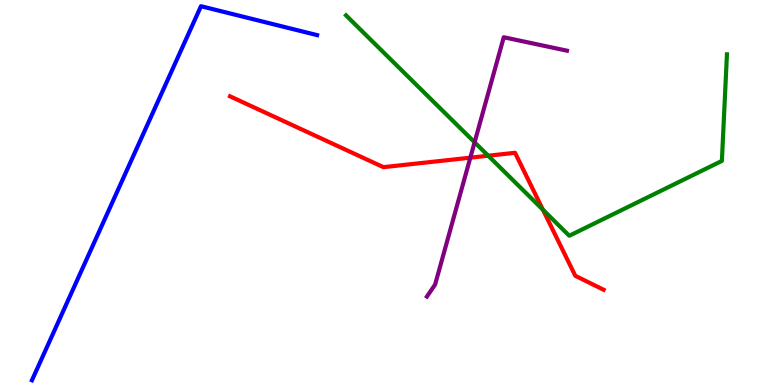[{'lines': ['blue', 'red'], 'intersections': []}, {'lines': ['green', 'red'], 'intersections': [{'x': 6.3, 'y': 5.96}, {'x': 7.01, 'y': 4.55}]}, {'lines': ['purple', 'red'], 'intersections': [{'x': 6.07, 'y': 5.9}]}, {'lines': ['blue', 'green'], 'intersections': []}, {'lines': ['blue', 'purple'], 'intersections': []}, {'lines': ['green', 'purple'], 'intersections': [{'x': 6.12, 'y': 6.3}]}]